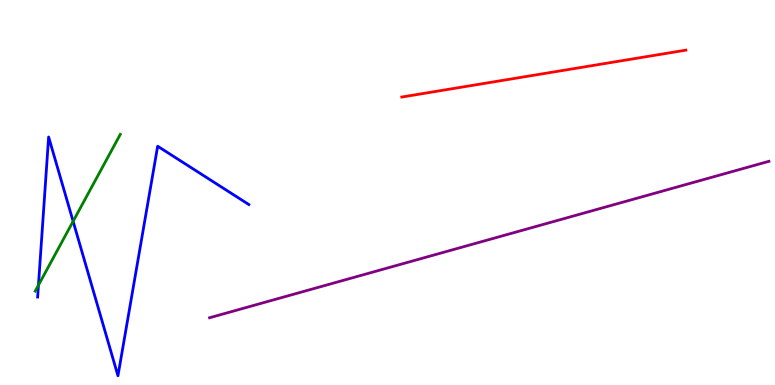[{'lines': ['blue', 'red'], 'intersections': []}, {'lines': ['green', 'red'], 'intersections': []}, {'lines': ['purple', 'red'], 'intersections': []}, {'lines': ['blue', 'green'], 'intersections': [{'x': 0.496, 'y': 2.59}, {'x': 0.943, 'y': 4.25}]}, {'lines': ['blue', 'purple'], 'intersections': []}, {'lines': ['green', 'purple'], 'intersections': []}]